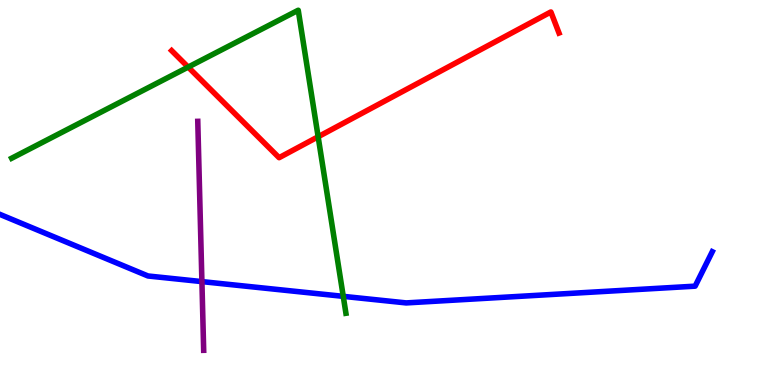[{'lines': ['blue', 'red'], 'intersections': []}, {'lines': ['green', 'red'], 'intersections': [{'x': 2.43, 'y': 8.26}, {'x': 4.11, 'y': 6.45}]}, {'lines': ['purple', 'red'], 'intersections': []}, {'lines': ['blue', 'green'], 'intersections': [{'x': 4.43, 'y': 2.3}]}, {'lines': ['blue', 'purple'], 'intersections': [{'x': 2.61, 'y': 2.69}]}, {'lines': ['green', 'purple'], 'intersections': []}]